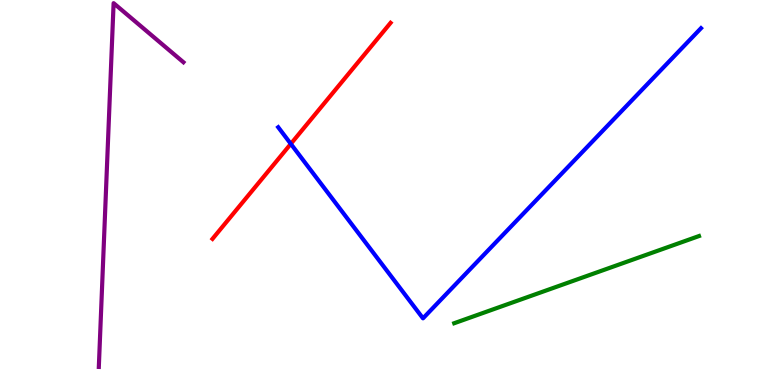[{'lines': ['blue', 'red'], 'intersections': [{'x': 3.75, 'y': 6.26}]}, {'lines': ['green', 'red'], 'intersections': []}, {'lines': ['purple', 'red'], 'intersections': []}, {'lines': ['blue', 'green'], 'intersections': []}, {'lines': ['blue', 'purple'], 'intersections': []}, {'lines': ['green', 'purple'], 'intersections': []}]